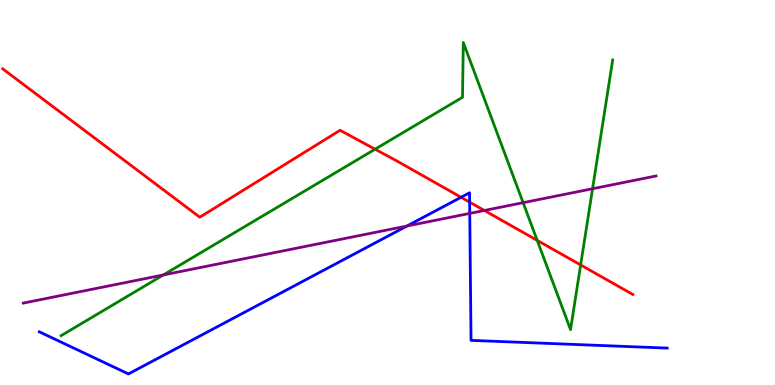[{'lines': ['blue', 'red'], 'intersections': [{'x': 5.95, 'y': 4.88}, {'x': 6.06, 'y': 4.75}]}, {'lines': ['green', 'red'], 'intersections': [{'x': 4.84, 'y': 6.12}, {'x': 6.93, 'y': 3.76}, {'x': 7.49, 'y': 3.12}]}, {'lines': ['purple', 'red'], 'intersections': [{'x': 6.25, 'y': 4.53}]}, {'lines': ['blue', 'green'], 'intersections': []}, {'lines': ['blue', 'purple'], 'intersections': [{'x': 5.25, 'y': 4.13}, {'x': 6.06, 'y': 4.46}]}, {'lines': ['green', 'purple'], 'intersections': [{'x': 2.11, 'y': 2.86}, {'x': 6.75, 'y': 4.74}, {'x': 7.65, 'y': 5.1}]}]